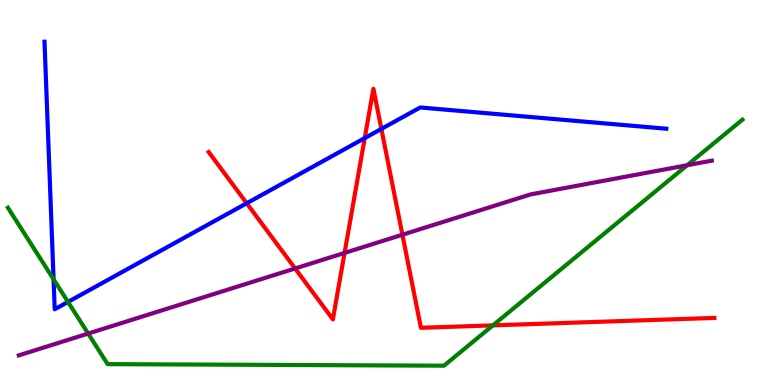[{'lines': ['blue', 'red'], 'intersections': [{'x': 3.18, 'y': 4.72}, {'x': 4.71, 'y': 6.41}, {'x': 4.92, 'y': 6.65}]}, {'lines': ['green', 'red'], 'intersections': [{'x': 6.36, 'y': 1.55}]}, {'lines': ['purple', 'red'], 'intersections': [{'x': 3.81, 'y': 3.03}, {'x': 4.45, 'y': 3.43}, {'x': 5.19, 'y': 3.9}]}, {'lines': ['blue', 'green'], 'intersections': [{'x': 0.691, 'y': 2.74}, {'x': 0.877, 'y': 2.16}]}, {'lines': ['blue', 'purple'], 'intersections': []}, {'lines': ['green', 'purple'], 'intersections': [{'x': 1.14, 'y': 1.34}, {'x': 8.87, 'y': 5.71}]}]